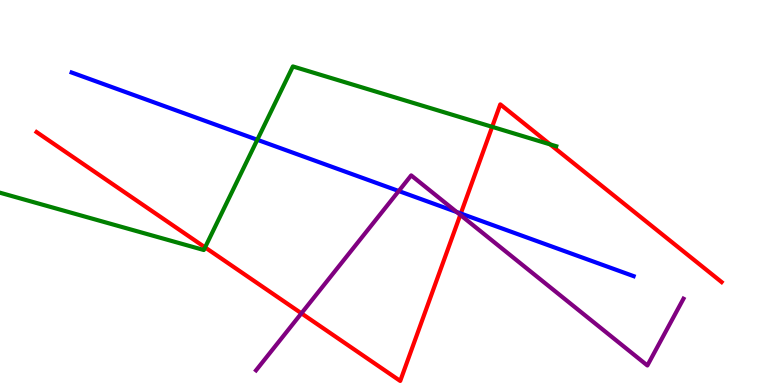[{'lines': ['blue', 'red'], 'intersections': [{'x': 5.95, 'y': 4.45}]}, {'lines': ['green', 'red'], 'intersections': [{'x': 2.65, 'y': 3.57}, {'x': 6.35, 'y': 6.71}, {'x': 7.1, 'y': 6.25}]}, {'lines': ['purple', 'red'], 'intersections': [{'x': 3.89, 'y': 1.86}, {'x': 5.94, 'y': 4.42}]}, {'lines': ['blue', 'green'], 'intersections': [{'x': 3.32, 'y': 6.37}]}, {'lines': ['blue', 'purple'], 'intersections': [{'x': 5.15, 'y': 5.04}, {'x': 5.89, 'y': 4.49}]}, {'lines': ['green', 'purple'], 'intersections': []}]